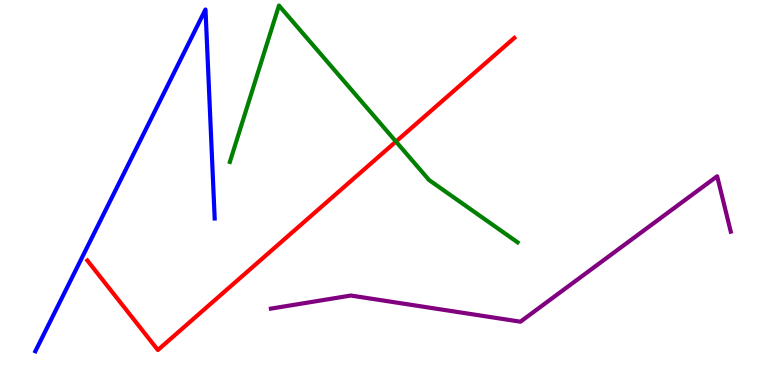[{'lines': ['blue', 'red'], 'intersections': []}, {'lines': ['green', 'red'], 'intersections': [{'x': 5.11, 'y': 6.32}]}, {'lines': ['purple', 'red'], 'intersections': []}, {'lines': ['blue', 'green'], 'intersections': []}, {'lines': ['blue', 'purple'], 'intersections': []}, {'lines': ['green', 'purple'], 'intersections': []}]